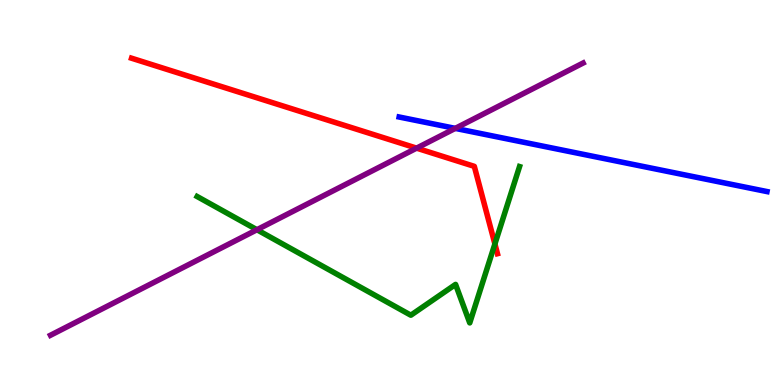[{'lines': ['blue', 'red'], 'intersections': []}, {'lines': ['green', 'red'], 'intersections': [{'x': 6.39, 'y': 3.66}]}, {'lines': ['purple', 'red'], 'intersections': [{'x': 5.38, 'y': 6.15}]}, {'lines': ['blue', 'green'], 'intersections': []}, {'lines': ['blue', 'purple'], 'intersections': [{'x': 5.87, 'y': 6.67}]}, {'lines': ['green', 'purple'], 'intersections': [{'x': 3.32, 'y': 4.03}]}]